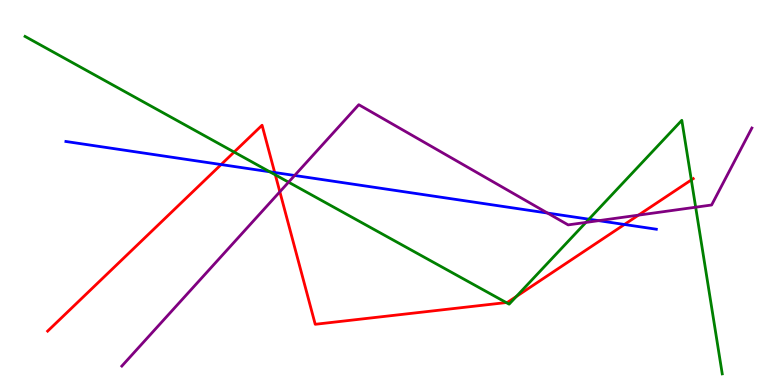[{'lines': ['blue', 'red'], 'intersections': [{'x': 2.85, 'y': 5.73}, {'x': 3.54, 'y': 5.52}, {'x': 8.06, 'y': 4.17}]}, {'lines': ['green', 'red'], 'intersections': [{'x': 3.02, 'y': 6.05}, {'x': 3.55, 'y': 5.46}, {'x': 6.53, 'y': 2.14}, {'x': 6.66, 'y': 2.3}, {'x': 8.92, 'y': 5.33}]}, {'lines': ['purple', 'red'], 'intersections': [{'x': 3.61, 'y': 5.02}, {'x': 8.24, 'y': 4.41}]}, {'lines': ['blue', 'green'], 'intersections': [{'x': 3.48, 'y': 5.54}, {'x': 7.6, 'y': 4.31}]}, {'lines': ['blue', 'purple'], 'intersections': [{'x': 3.8, 'y': 5.44}, {'x': 7.06, 'y': 4.47}, {'x': 7.72, 'y': 4.27}]}, {'lines': ['green', 'purple'], 'intersections': [{'x': 3.72, 'y': 5.27}, {'x': 7.56, 'y': 4.22}, {'x': 8.98, 'y': 4.62}]}]